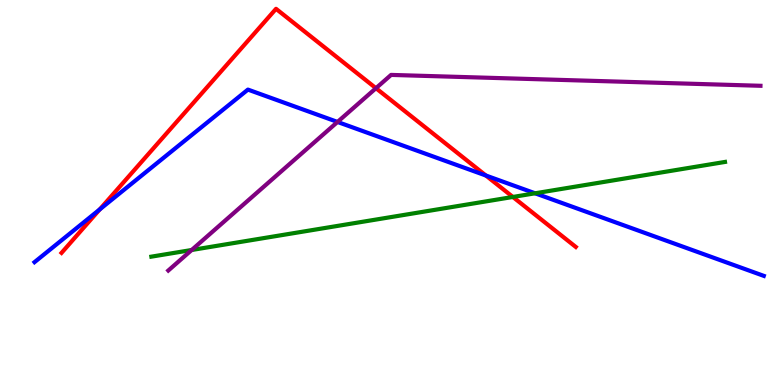[{'lines': ['blue', 'red'], 'intersections': [{'x': 1.29, 'y': 4.56}, {'x': 6.27, 'y': 5.44}]}, {'lines': ['green', 'red'], 'intersections': [{'x': 6.62, 'y': 4.88}]}, {'lines': ['purple', 'red'], 'intersections': [{'x': 4.85, 'y': 7.71}]}, {'lines': ['blue', 'green'], 'intersections': [{'x': 6.9, 'y': 4.98}]}, {'lines': ['blue', 'purple'], 'intersections': [{'x': 4.36, 'y': 6.83}]}, {'lines': ['green', 'purple'], 'intersections': [{'x': 2.47, 'y': 3.51}]}]